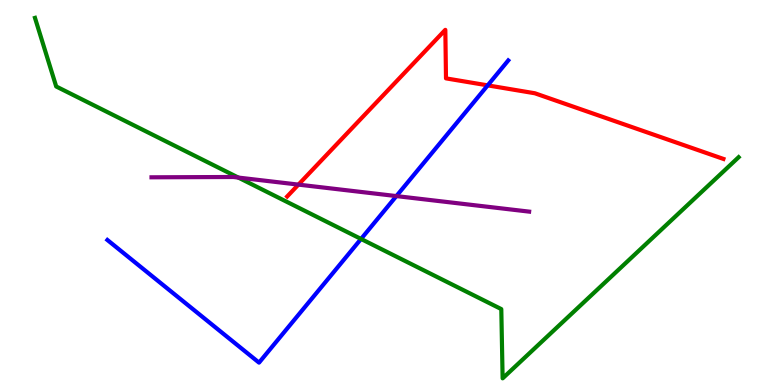[{'lines': ['blue', 'red'], 'intersections': [{'x': 6.29, 'y': 7.78}]}, {'lines': ['green', 'red'], 'intersections': []}, {'lines': ['purple', 'red'], 'intersections': [{'x': 3.85, 'y': 5.2}]}, {'lines': ['blue', 'green'], 'intersections': [{'x': 4.66, 'y': 3.79}]}, {'lines': ['blue', 'purple'], 'intersections': [{'x': 5.11, 'y': 4.91}]}, {'lines': ['green', 'purple'], 'intersections': [{'x': 3.08, 'y': 5.39}]}]